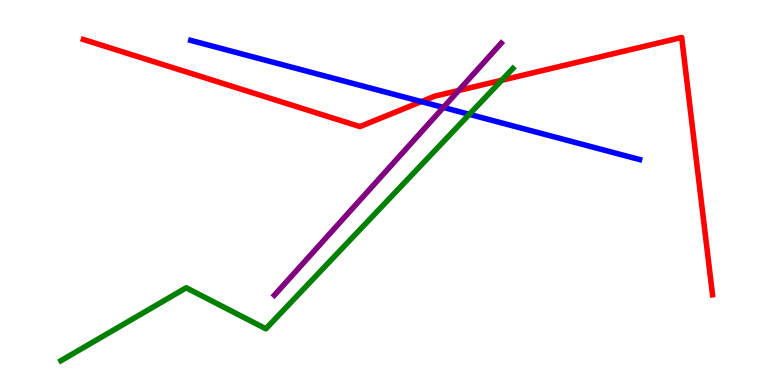[{'lines': ['blue', 'red'], 'intersections': [{'x': 5.44, 'y': 7.36}]}, {'lines': ['green', 'red'], 'intersections': [{'x': 6.47, 'y': 7.92}]}, {'lines': ['purple', 'red'], 'intersections': [{'x': 5.92, 'y': 7.65}]}, {'lines': ['blue', 'green'], 'intersections': [{'x': 6.06, 'y': 7.03}]}, {'lines': ['blue', 'purple'], 'intersections': [{'x': 5.72, 'y': 7.21}]}, {'lines': ['green', 'purple'], 'intersections': []}]